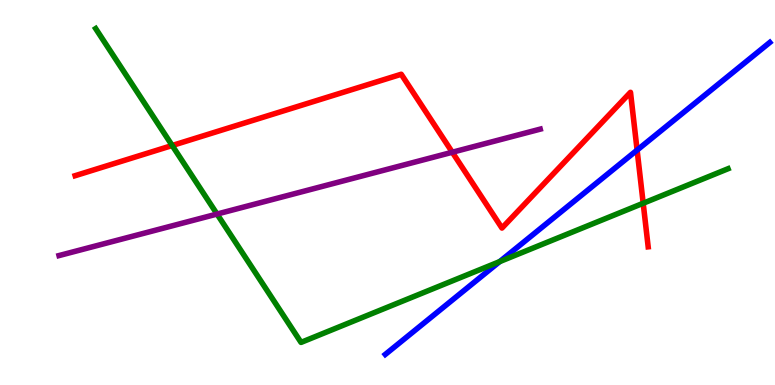[{'lines': ['blue', 'red'], 'intersections': [{'x': 8.22, 'y': 6.1}]}, {'lines': ['green', 'red'], 'intersections': [{'x': 2.22, 'y': 6.22}, {'x': 8.3, 'y': 4.72}]}, {'lines': ['purple', 'red'], 'intersections': [{'x': 5.84, 'y': 6.05}]}, {'lines': ['blue', 'green'], 'intersections': [{'x': 6.45, 'y': 3.2}]}, {'lines': ['blue', 'purple'], 'intersections': []}, {'lines': ['green', 'purple'], 'intersections': [{'x': 2.8, 'y': 4.44}]}]